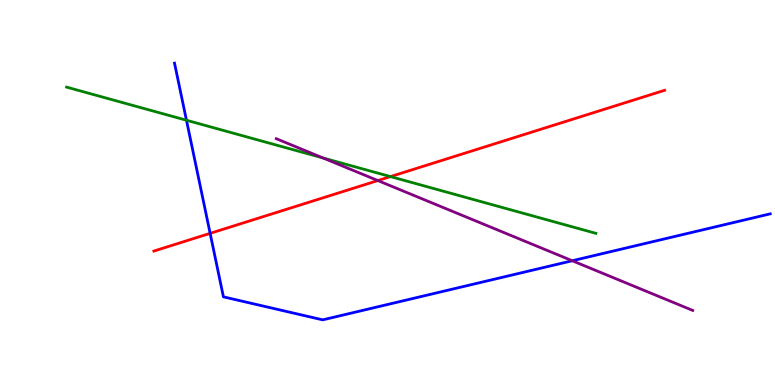[{'lines': ['blue', 'red'], 'intersections': [{'x': 2.71, 'y': 3.94}]}, {'lines': ['green', 'red'], 'intersections': [{'x': 5.04, 'y': 5.41}]}, {'lines': ['purple', 'red'], 'intersections': [{'x': 4.88, 'y': 5.31}]}, {'lines': ['blue', 'green'], 'intersections': [{'x': 2.41, 'y': 6.88}]}, {'lines': ['blue', 'purple'], 'intersections': [{'x': 7.38, 'y': 3.23}]}, {'lines': ['green', 'purple'], 'intersections': [{'x': 4.17, 'y': 5.9}]}]